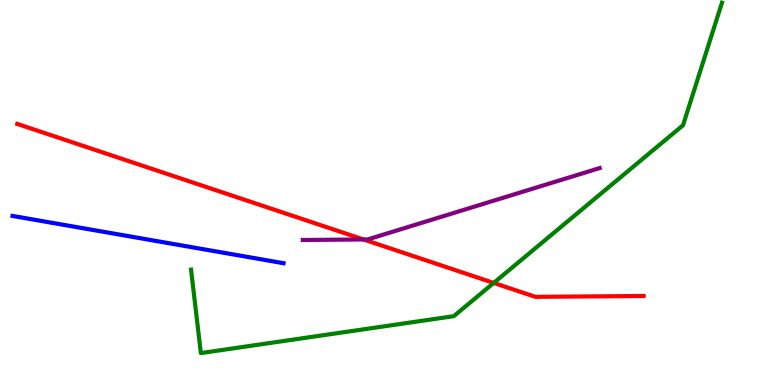[{'lines': ['blue', 'red'], 'intersections': []}, {'lines': ['green', 'red'], 'intersections': [{'x': 6.37, 'y': 2.65}]}, {'lines': ['purple', 'red'], 'intersections': [{'x': 4.69, 'y': 3.78}]}, {'lines': ['blue', 'green'], 'intersections': []}, {'lines': ['blue', 'purple'], 'intersections': []}, {'lines': ['green', 'purple'], 'intersections': []}]